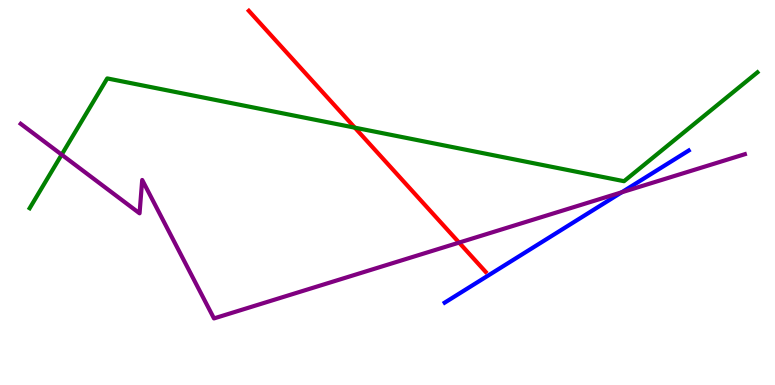[{'lines': ['blue', 'red'], 'intersections': []}, {'lines': ['green', 'red'], 'intersections': [{'x': 4.58, 'y': 6.68}]}, {'lines': ['purple', 'red'], 'intersections': [{'x': 5.92, 'y': 3.7}]}, {'lines': ['blue', 'green'], 'intersections': []}, {'lines': ['blue', 'purple'], 'intersections': [{'x': 8.02, 'y': 5.01}]}, {'lines': ['green', 'purple'], 'intersections': [{'x': 0.796, 'y': 5.98}]}]